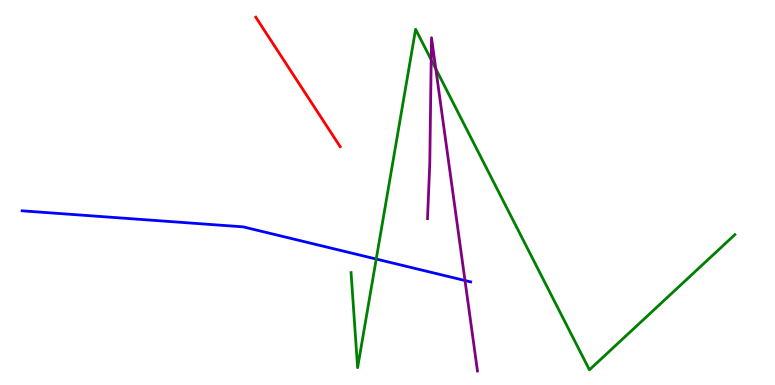[{'lines': ['blue', 'red'], 'intersections': []}, {'lines': ['green', 'red'], 'intersections': []}, {'lines': ['purple', 'red'], 'intersections': []}, {'lines': ['blue', 'green'], 'intersections': [{'x': 4.85, 'y': 3.27}]}, {'lines': ['blue', 'purple'], 'intersections': [{'x': 6.0, 'y': 2.71}]}, {'lines': ['green', 'purple'], 'intersections': [{'x': 5.56, 'y': 8.45}, {'x': 5.62, 'y': 8.21}]}]